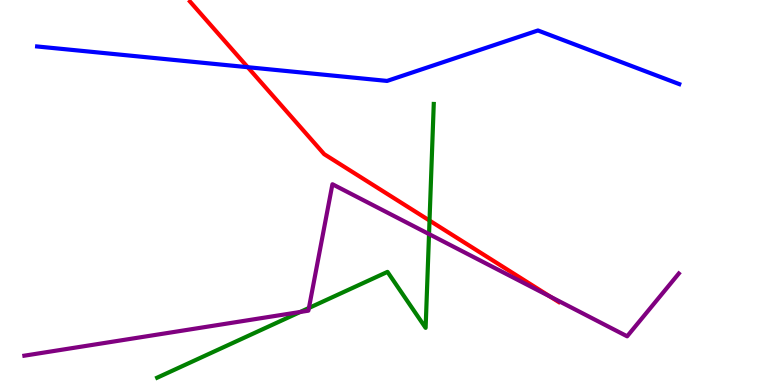[{'lines': ['blue', 'red'], 'intersections': [{'x': 3.2, 'y': 8.25}]}, {'lines': ['green', 'red'], 'intersections': [{'x': 5.54, 'y': 4.27}]}, {'lines': ['purple', 'red'], 'intersections': [{'x': 7.1, 'y': 2.3}]}, {'lines': ['blue', 'green'], 'intersections': []}, {'lines': ['blue', 'purple'], 'intersections': []}, {'lines': ['green', 'purple'], 'intersections': [{'x': 3.87, 'y': 1.9}, {'x': 3.99, 'y': 2.0}, {'x': 5.54, 'y': 3.92}]}]